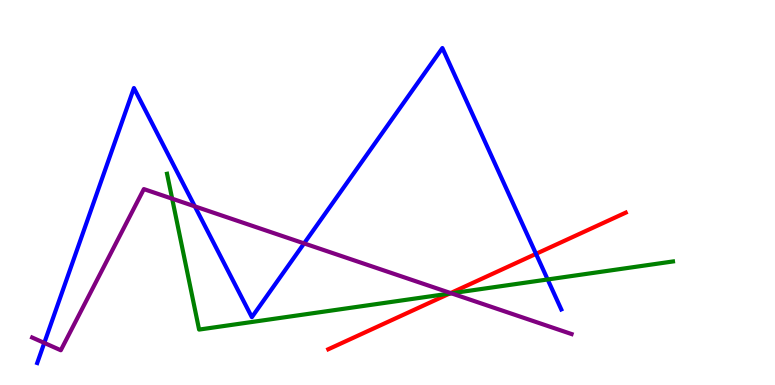[{'lines': ['blue', 'red'], 'intersections': [{'x': 6.92, 'y': 3.41}]}, {'lines': ['green', 'red'], 'intersections': [{'x': 5.8, 'y': 2.37}]}, {'lines': ['purple', 'red'], 'intersections': [{'x': 5.81, 'y': 2.39}]}, {'lines': ['blue', 'green'], 'intersections': [{'x': 7.07, 'y': 2.74}]}, {'lines': ['blue', 'purple'], 'intersections': [{'x': 0.571, 'y': 1.09}, {'x': 2.51, 'y': 4.64}, {'x': 3.92, 'y': 3.68}]}, {'lines': ['green', 'purple'], 'intersections': [{'x': 2.22, 'y': 4.84}, {'x': 5.82, 'y': 2.38}]}]